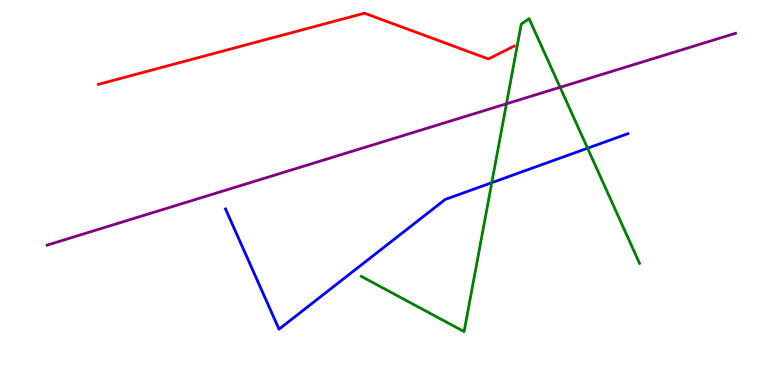[{'lines': ['blue', 'red'], 'intersections': []}, {'lines': ['green', 'red'], 'intersections': []}, {'lines': ['purple', 'red'], 'intersections': []}, {'lines': ['blue', 'green'], 'intersections': [{'x': 6.35, 'y': 5.25}, {'x': 7.58, 'y': 6.15}]}, {'lines': ['blue', 'purple'], 'intersections': []}, {'lines': ['green', 'purple'], 'intersections': [{'x': 6.53, 'y': 7.3}, {'x': 7.23, 'y': 7.73}]}]